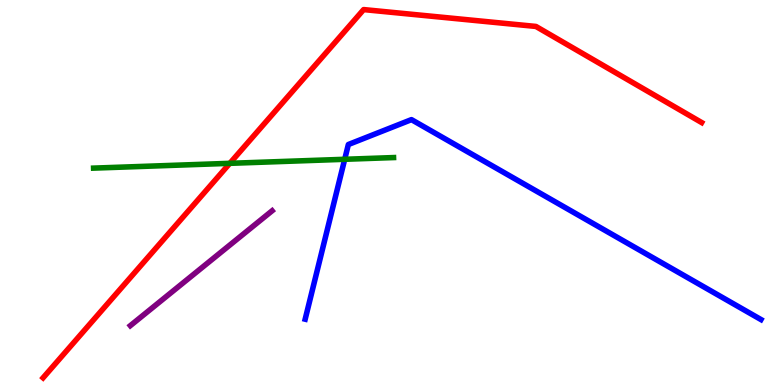[{'lines': ['blue', 'red'], 'intersections': []}, {'lines': ['green', 'red'], 'intersections': [{'x': 2.97, 'y': 5.76}]}, {'lines': ['purple', 'red'], 'intersections': []}, {'lines': ['blue', 'green'], 'intersections': [{'x': 4.45, 'y': 5.86}]}, {'lines': ['blue', 'purple'], 'intersections': []}, {'lines': ['green', 'purple'], 'intersections': []}]